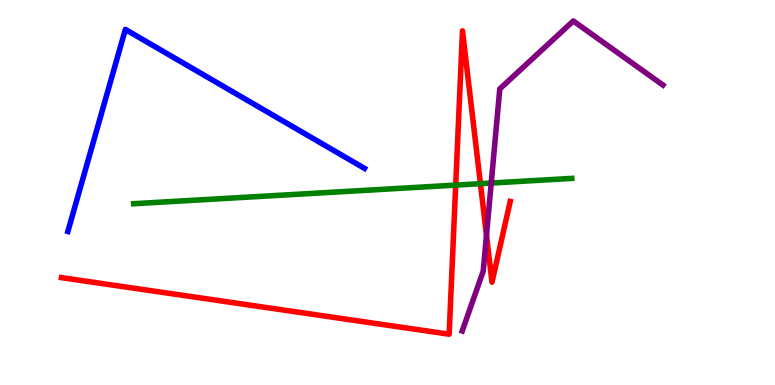[{'lines': ['blue', 'red'], 'intersections': []}, {'lines': ['green', 'red'], 'intersections': [{'x': 5.88, 'y': 5.19}, {'x': 6.2, 'y': 5.23}]}, {'lines': ['purple', 'red'], 'intersections': [{'x': 6.28, 'y': 3.89}]}, {'lines': ['blue', 'green'], 'intersections': []}, {'lines': ['blue', 'purple'], 'intersections': []}, {'lines': ['green', 'purple'], 'intersections': [{'x': 6.34, 'y': 5.25}]}]